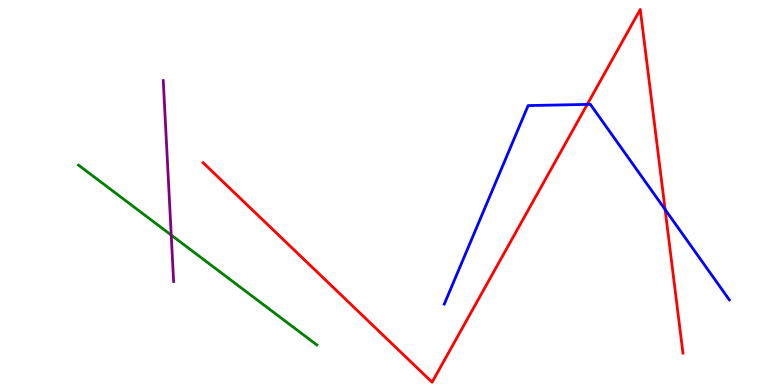[{'lines': ['blue', 'red'], 'intersections': [{'x': 7.58, 'y': 7.29}, {'x': 8.58, 'y': 4.56}]}, {'lines': ['green', 'red'], 'intersections': []}, {'lines': ['purple', 'red'], 'intersections': []}, {'lines': ['blue', 'green'], 'intersections': []}, {'lines': ['blue', 'purple'], 'intersections': []}, {'lines': ['green', 'purple'], 'intersections': [{'x': 2.21, 'y': 3.89}]}]